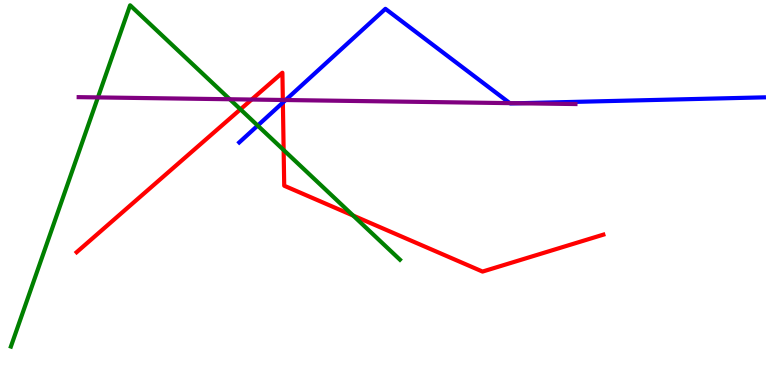[{'lines': ['blue', 'red'], 'intersections': [{'x': 3.65, 'y': 7.34}]}, {'lines': ['green', 'red'], 'intersections': [{'x': 3.1, 'y': 7.16}, {'x': 3.66, 'y': 6.1}, {'x': 4.56, 'y': 4.4}]}, {'lines': ['purple', 'red'], 'intersections': [{'x': 3.25, 'y': 7.41}, {'x': 3.65, 'y': 7.4}]}, {'lines': ['blue', 'green'], 'intersections': [{'x': 3.33, 'y': 6.74}]}, {'lines': ['blue', 'purple'], 'intersections': [{'x': 3.69, 'y': 7.4}, {'x': 6.58, 'y': 7.32}, {'x': 6.68, 'y': 7.32}]}, {'lines': ['green', 'purple'], 'intersections': [{'x': 1.26, 'y': 7.47}, {'x': 2.96, 'y': 7.42}]}]